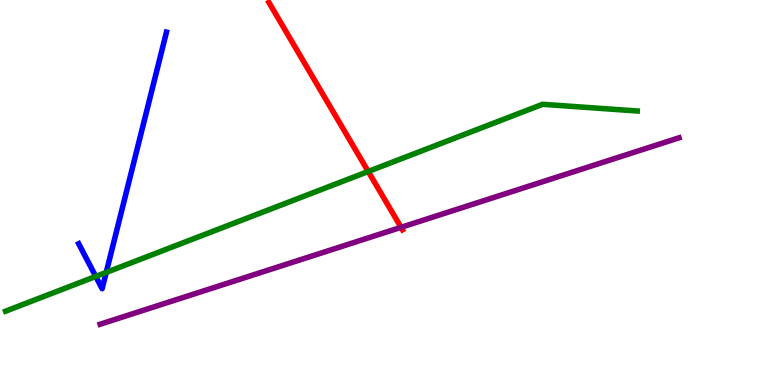[{'lines': ['blue', 'red'], 'intersections': []}, {'lines': ['green', 'red'], 'intersections': [{'x': 4.75, 'y': 5.55}]}, {'lines': ['purple', 'red'], 'intersections': [{'x': 5.17, 'y': 4.1}]}, {'lines': ['blue', 'green'], 'intersections': [{'x': 1.24, 'y': 2.82}, {'x': 1.37, 'y': 2.92}]}, {'lines': ['blue', 'purple'], 'intersections': []}, {'lines': ['green', 'purple'], 'intersections': []}]